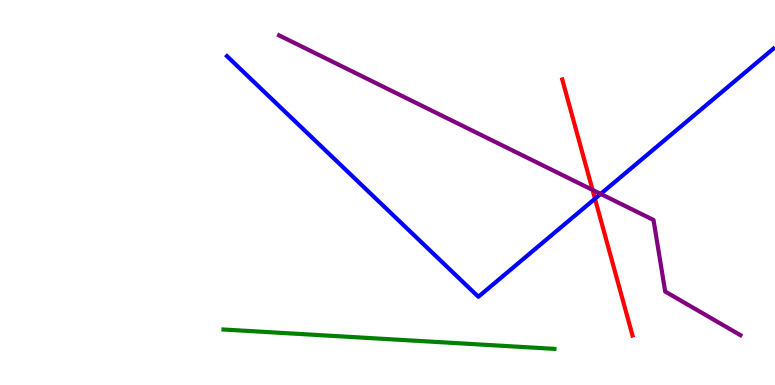[{'lines': ['blue', 'red'], 'intersections': [{'x': 7.68, 'y': 4.84}]}, {'lines': ['green', 'red'], 'intersections': []}, {'lines': ['purple', 'red'], 'intersections': [{'x': 7.65, 'y': 5.07}]}, {'lines': ['blue', 'green'], 'intersections': []}, {'lines': ['blue', 'purple'], 'intersections': [{'x': 7.75, 'y': 4.96}]}, {'lines': ['green', 'purple'], 'intersections': []}]